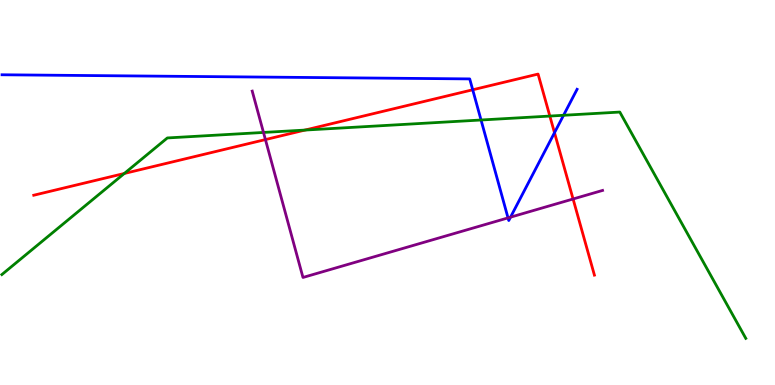[{'lines': ['blue', 'red'], 'intersections': [{'x': 6.1, 'y': 7.67}, {'x': 7.15, 'y': 6.55}]}, {'lines': ['green', 'red'], 'intersections': [{'x': 1.6, 'y': 5.49}, {'x': 3.94, 'y': 6.62}, {'x': 7.09, 'y': 6.99}]}, {'lines': ['purple', 'red'], 'intersections': [{'x': 3.42, 'y': 6.37}, {'x': 7.39, 'y': 4.83}]}, {'lines': ['blue', 'green'], 'intersections': [{'x': 6.21, 'y': 6.88}, {'x': 7.27, 'y': 7.01}]}, {'lines': ['blue', 'purple'], 'intersections': [{'x': 6.56, 'y': 4.34}, {'x': 6.59, 'y': 4.36}]}, {'lines': ['green', 'purple'], 'intersections': [{'x': 3.4, 'y': 6.56}]}]